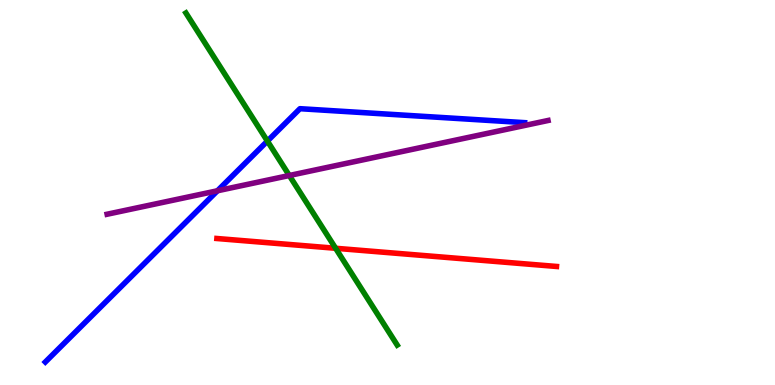[{'lines': ['blue', 'red'], 'intersections': []}, {'lines': ['green', 'red'], 'intersections': [{'x': 4.33, 'y': 3.55}]}, {'lines': ['purple', 'red'], 'intersections': []}, {'lines': ['blue', 'green'], 'intersections': [{'x': 3.45, 'y': 6.34}]}, {'lines': ['blue', 'purple'], 'intersections': [{'x': 2.81, 'y': 5.04}]}, {'lines': ['green', 'purple'], 'intersections': [{'x': 3.73, 'y': 5.44}]}]